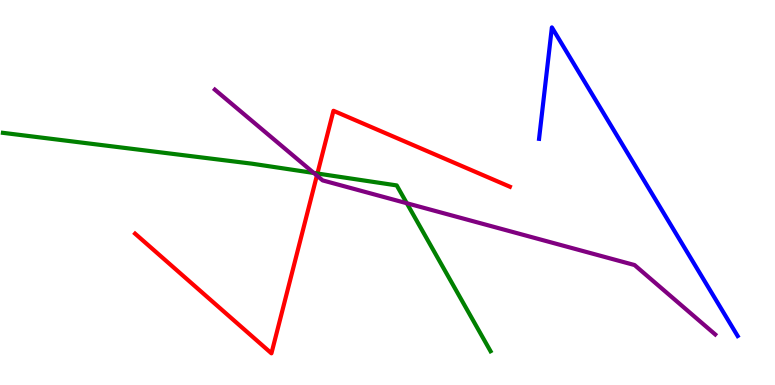[{'lines': ['blue', 'red'], 'intersections': []}, {'lines': ['green', 'red'], 'intersections': [{'x': 4.1, 'y': 5.49}]}, {'lines': ['purple', 'red'], 'intersections': [{'x': 4.09, 'y': 5.44}]}, {'lines': ['blue', 'green'], 'intersections': []}, {'lines': ['blue', 'purple'], 'intersections': []}, {'lines': ['green', 'purple'], 'intersections': [{'x': 4.05, 'y': 5.51}, {'x': 5.25, 'y': 4.72}]}]